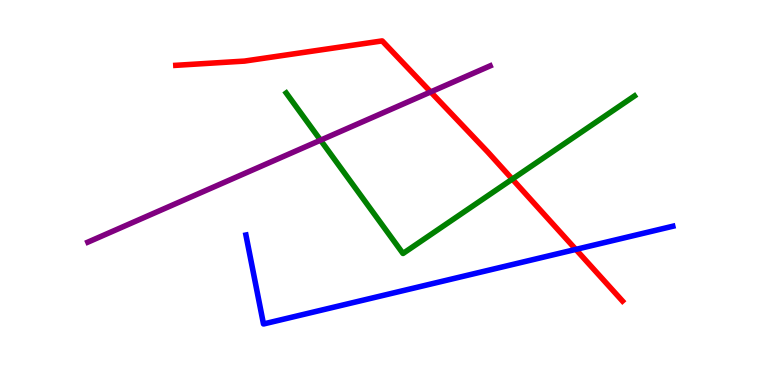[{'lines': ['blue', 'red'], 'intersections': [{'x': 7.43, 'y': 3.52}]}, {'lines': ['green', 'red'], 'intersections': [{'x': 6.61, 'y': 5.35}]}, {'lines': ['purple', 'red'], 'intersections': [{'x': 5.56, 'y': 7.61}]}, {'lines': ['blue', 'green'], 'intersections': []}, {'lines': ['blue', 'purple'], 'intersections': []}, {'lines': ['green', 'purple'], 'intersections': [{'x': 4.14, 'y': 6.36}]}]